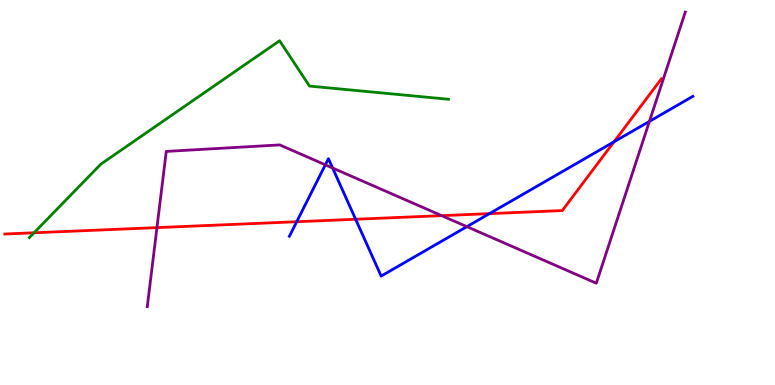[{'lines': ['blue', 'red'], 'intersections': [{'x': 3.83, 'y': 4.24}, {'x': 4.59, 'y': 4.3}, {'x': 6.32, 'y': 4.45}, {'x': 7.92, 'y': 6.32}]}, {'lines': ['green', 'red'], 'intersections': [{'x': 0.439, 'y': 3.95}]}, {'lines': ['purple', 'red'], 'intersections': [{'x': 2.03, 'y': 4.09}, {'x': 5.7, 'y': 4.4}]}, {'lines': ['blue', 'green'], 'intersections': []}, {'lines': ['blue', 'purple'], 'intersections': [{'x': 4.2, 'y': 5.72}, {'x': 4.29, 'y': 5.64}, {'x': 6.02, 'y': 4.11}, {'x': 8.38, 'y': 6.85}]}, {'lines': ['green', 'purple'], 'intersections': []}]